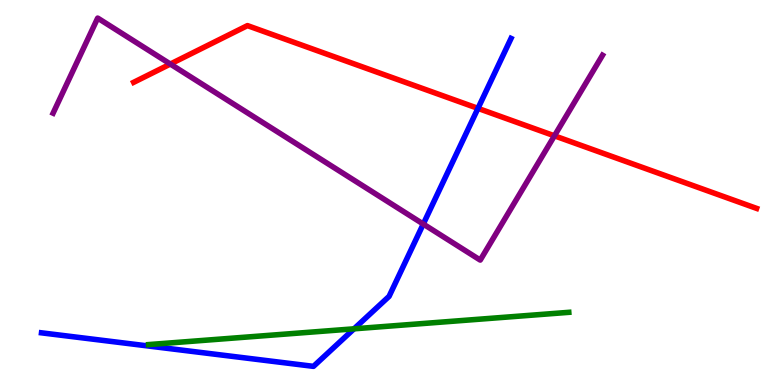[{'lines': ['blue', 'red'], 'intersections': [{'x': 6.17, 'y': 7.19}]}, {'lines': ['green', 'red'], 'intersections': []}, {'lines': ['purple', 'red'], 'intersections': [{'x': 2.2, 'y': 8.34}, {'x': 7.15, 'y': 6.47}]}, {'lines': ['blue', 'green'], 'intersections': [{'x': 4.57, 'y': 1.46}]}, {'lines': ['blue', 'purple'], 'intersections': [{'x': 5.46, 'y': 4.18}]}, {'lines': ['green', 'purple'], 'intersections': []}]